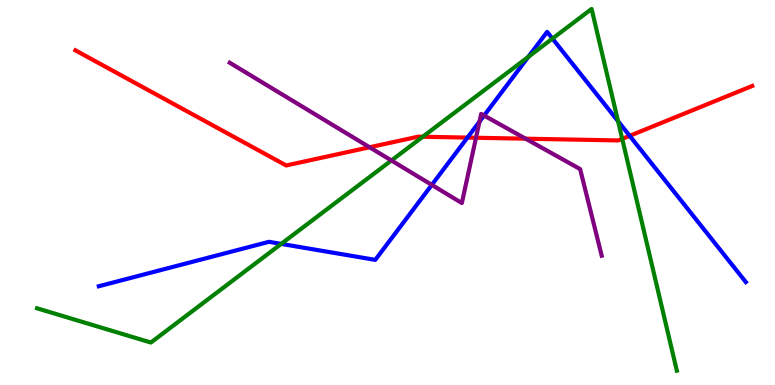[{'lines': ['blue', 'red'], 'intersections': [{'x': 6.03, 'y': 6.43}, {'x': 8.12, 'y': 6.47}]}, {'lines': ['green', 'red'], 'intersections': [{'x': 5.46, 'y': 6.45}, {'x': 8.03, 'y': 6.39}]}, {'lines': ['purple', 'red'], 'intersections': [{'x': 4.77, 'y': 6.17}, {'x': 6.14, 'y': 6.42}, {'x': 6.78, 'y': 6.4}]}, {'lines': ['blue', 'green'], 'intersections': [{'x': 3.63, 'y': 3.67}, {'x': 6.82, 'y': 8.52}, {'x': 7.13, 'y': 9.0}, {'x': 7.97, 'y': 6.85}]}, {'lines': ['blue', 'purple'], 'intersections': [{'x': 5.57, 'y': 5.2}, {'x': 6.19, 'y': 6.84}, {'x': 6.25, 'y': 7.0}]}, {'lines': ['green', 'purple'], 'intersections': [{'x': 5.05, 'y': 5.83}]}]